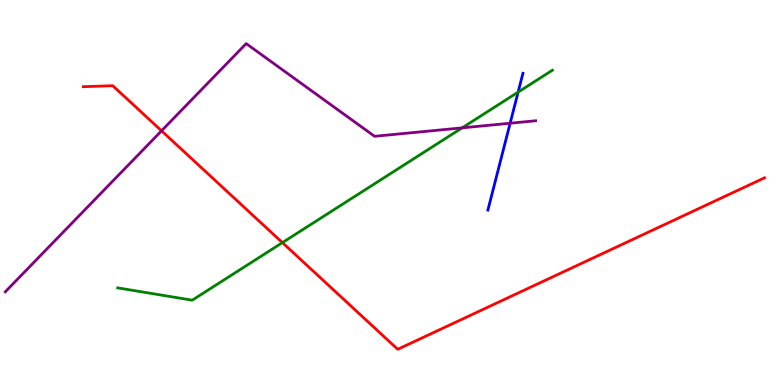[{'lines': ['blue', 'red'], 'intersections': []}, {'lines': ['green', 'red'], 'intersections': [{'x': 3.64, 'y': 3.7}]}, {'lines': ['purple', 'red'], 'intersections': [{'x': 2.08, 'y': 6.6}]}, {'lines': ['blue', 'green'], 'intersections': [{'x': 6.69, 'y': 7.61}]}, {'lines': ['blue', 'purple'], 'intersections': [{'x': 6.58, 'y': 6.8}]}, {'lines': ['green', 'purple'], 'intersections': [{'x': 5.96, 'y': 6.68}]}]